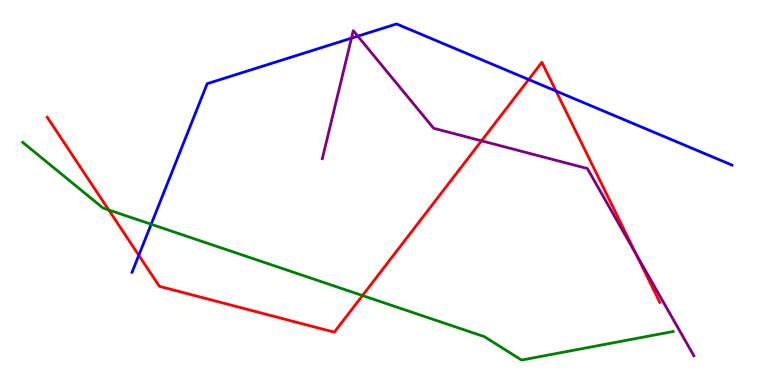[{'lines': ['blue', 'red'], 'intersections': [{'x': 1.79, 'y': 3.37}, {'x': 6.82, 'y': 7.93}, {'x': 7.17, 'y': 7.64}]}, {'lines': ['green', 'red'], 'intersections': [{'x': 1.4, 'y': 4.55}, {'x': 4.68, 'y': 2.32}]}, {'lines': ['purple', 'red'], 'intersections': [{'x': 6.21, 'y': 6.34}, {'x': 8.21, 'y': 3.38}]}, {'lines': ['blue', 'green'], 'intersections': [{'x': 1.95, 'y': 4.18}]}, {'lines': ['blue', 'purple'], 'intersections': [{'x': 4.54, 'y': 9.01}, {'x': 4.62, 'y': 9.06}]}, {'lines': ['green', 'purple'], 'intersections': []}]